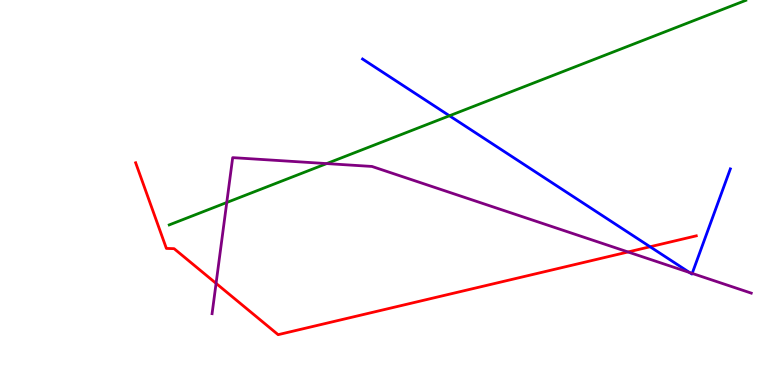[{'lines': ['blue', 'red'], 'intersections': [{'x': 8.39, 'y': 3.59}]}, {'lines': ['green', 'red'], 'intersections': []}, {'lines': ['purple', 'red'], 'intersections': [{'x': 2.79, 'y': 2.64}, {'x': 8.1, 'y': 3.46}]}, {'lines': ['blue', 'green'], 'intersections': [{'x': 5.8, 'y': 6.99}]}, {'lines': ['blue', 'purple'], 'intersections': [{'x': 8.9, 'y': 2.92}, {'x': 8.93, 'y': 2.9}]}, {'lines': ['green', 'purple'], 'intersections': [{'x': 2.93, 'y': 4.74}, {'x': 4.22, 'y': 5.75}]}]